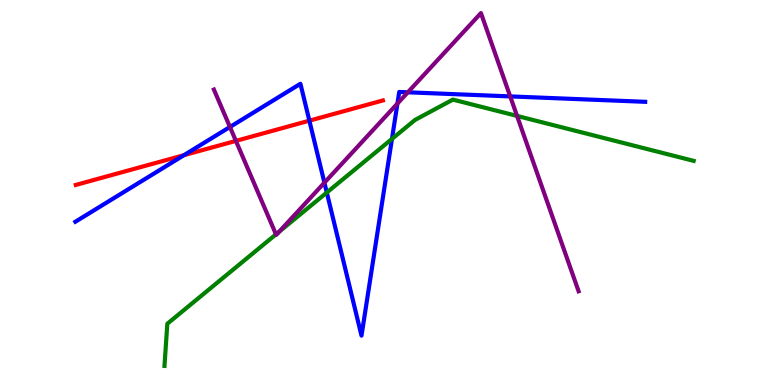[{'lines': ['blue', 'red'], 'intersections': [{'x': 2.37, 'y': 5.97}, {'x': 3.99, 'y': 6.87}]}, {'lines': ['green', 'red'], 'intersections': []}, {'lines': ['purple', 'red'], 'intersections': [{'x': 3.04, 'y': 6.34}]}, {'lines': ['blue', 'green'], 'intersections': [{'x': 4.22, 'y': 5.0}, {'x': 5.06, 'y': 6.39}]}, {'lines': ['blue', 'purple'], 'intersections': [{'x': 2.97, 'y': 6.7}, {'x': 4.19, 'y': 5.25}, {'x': 5.13, 'y': 7.31}, {'x': 5.26, 'y': 7.6}, {'x': 6.58, 'y': 7.5}]}, {'lines': ['green', 'purple'], 'intersections': [{'x': 3.56, 'y': 3.91}, {'x': 3.6, 'y': 3.98}, {'x': 6.67, 'y': 6.99}]}]